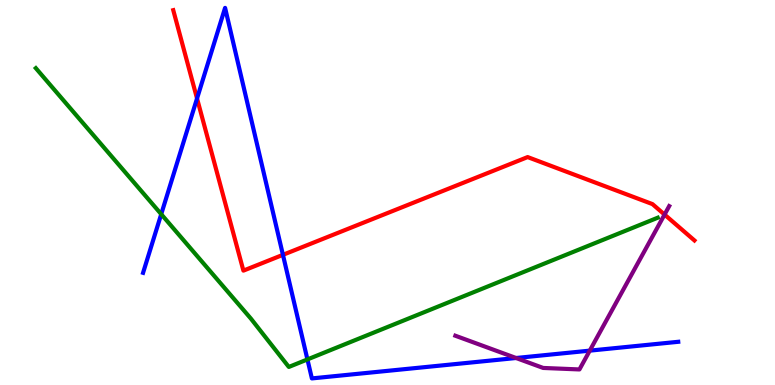[{'lines': ['blue', 'red'], 'intersections': [{'x': 2.54, 'y': 7.44}, {'x': 3.65, 'y': 3.38}]}, {'lines': ['green', 'red'], 'intersections': []}, {'lines': ['purple', 'red'], 'intersections': [{'x': 8.57, 'y': 4.43}]}, {'lines': ['blue', 'green'], 'intersections': [{'x': 2.08, 'y': 4.44}, {'x': 3.97, 'y': 0.664}]}, {'lines': ['blue', 'purple'], 'intersections': [{'x': 6.66, 'y': 0.701}, {'x': 7.61, 'y': 0.892}]}, {'lines': ['green', 'purple'], 'intersections': []}]